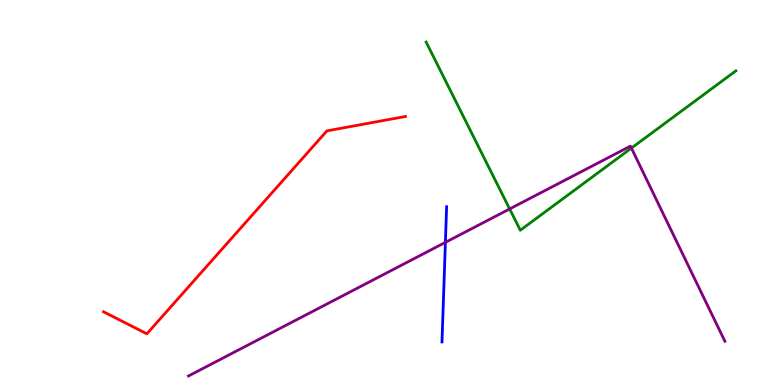[{'lines': ['blue', 'red'], 'intersections': []}, {'lines': ['green', 'red'], 'intersections': []}, {'lines': ['purple', 'red'], 'intersections': []}, {'lines': ['blue', 'green'], 'intersections': []}, {'lines': ['blue', 'purple'], 'intersections': [{'x': 5.75, 'y': 3.7}]}, {'lines': ['green', 'purple'], 'intersections': [{'x': 6.58, 'y': 4.57}, {'x': 8.15, 'y': 6.15}]}]